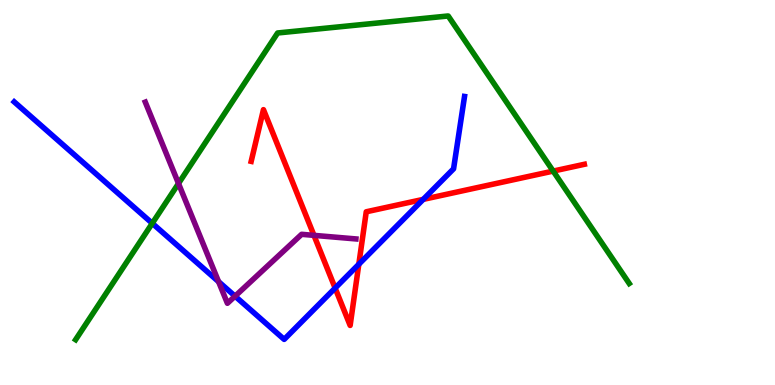[{'lines': ['blue', 'red'], 'intersections': [{'x': 4.32, 'y': 2.52}, {'x': 4.63, 'y': 3.14}, {'x': 5.46, 'y': 4.82}]}, {'lines': ['green', 'red'], 'intersections': [{'x': 7.14, 'y': 5.56}]}, {'lines': ['purple', 'red'], 'intersections': [{'x': 4.05, 'y': 3.89}]}, {'lines': ['blue', 'green'], 'intersections': [{'x': 1.96, 'y': 4.2}]}, {'lines': ['blue', 'purple'], 'intersections': [{'x': 2.82, 'y': 2.68}, {'x': 3.03, 'y': 2.31}]}, {'lines': ['green', 'purple'], 'intersections': [{'x': 2.3, 'y': 5.23}]}]